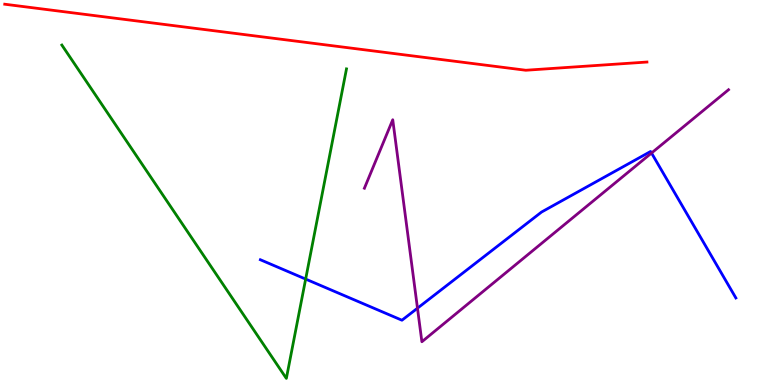[{'lines': ['blue', 'red'], 'intersections': []}, {'lines': ['green', 'red'], 'intersections': []}, {'lines': ['purple', 'red'], 'intersections': []}, {'lines': ['blue', 'green'], 'intersections': [{'x': 3.94, 'y': 2.75}]}, {'lines': ['blue', 'purple'], 'intersections': [{'x': 5.39, 'y': 2.0}, {'x': 8.41, 'y': 6.03}]}, {'lines': ['green', 'purple'], 'intersections': []}]